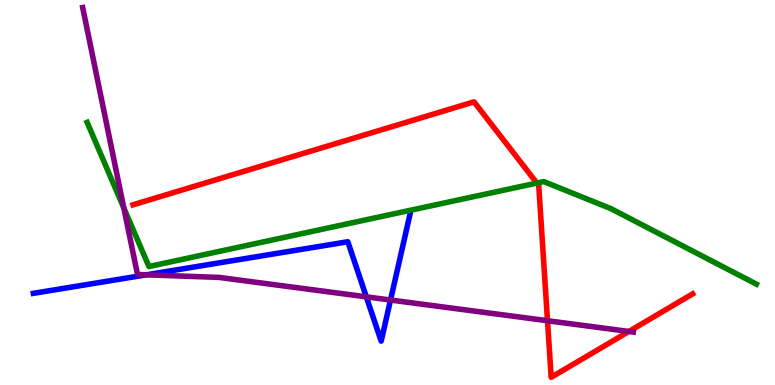[{'lines': ['blue', 'red'], 'intersections': []}, {'lines': ['green', 'red'], 'intersections': [{'x': 6.93, 'y': 5.25}]}, {'lines': ['purple', 'red'], 'intersections': [{'x': 7.06, 'y': 1.67}, {'x': 8.11, 'y': 1.39}]}, {'lines': ['blue', 'green'], 'intersections': []}, {'lines': ['blue', 'purple'], 'intersections': [{'x': 1.89, 'y': 2.86}, {'x': 4.73, 'y': 2.29}, {'x': 5.04, 'y': 2.21}]}, {'lines': ['green', 'purple'], 'intersections': [{'x': 1.6, 'y': 4.6}]}]